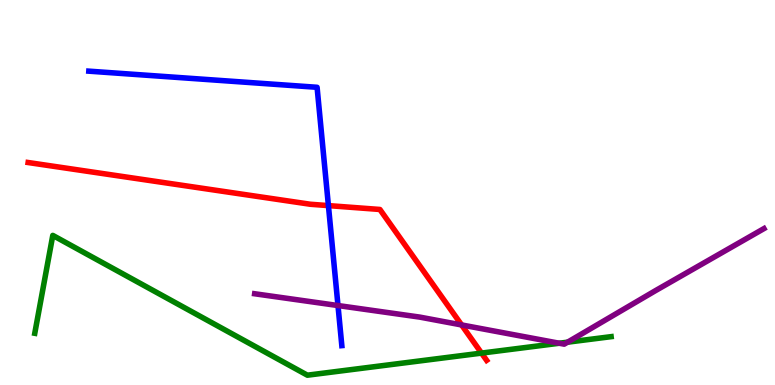[{'lines': ['blue', 'red'], 'intersections': [{'x': 4.24, 'y': 4.66}]}, {'lines': ['green', 'red'], 'intersections': [{'x': 6.21, 'y': 0.829}]}, {'lines': ['purple', 'red'], 'intersections': [{'x': 5.96, 'y': 1.56}]}, {'lines': ['blue', 'green'], 'intersections': []}, {'lines': ['blue', 'purple'], 'intersections': [{'x': 4.36, 'y': 2.06}]}, {'lines': ['green', 'purple'], 'intersections': [{'x': 7.22, 'y': 1.08}, {'x': 7.32, 'y': 1.11}]}]